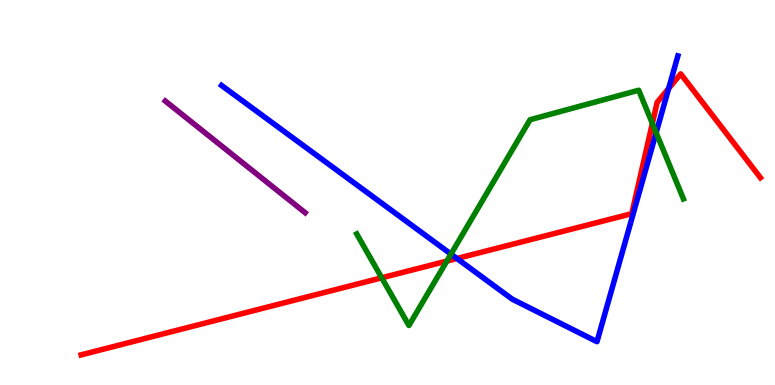[{'lines': ['blue', 'red'], 'intersections': [{'x': 5.9, 'y': 3.29}, {'x': 8.63, 'y': 7.7}]}, {'lines': ['green', 'red'], 'intersections': [{'x': 4.93, 'y': 2.78}, {'x': 5.77, 'y': 3.22}, {'x': 8.42, 'y': 6.79}]}, {'lines': ['purple', 'red'], 'intersections': []}, {'lines': ['blue', 'green'], 'intersections': [{'x': 5.82, 'y': 3.4}, {'x': 8.47, 'y': 6.55}]}, {'lines': ['blue', 'purple'], 'intersections': []}, {'lines': ['green', 'purple'], 'intersections': []}]